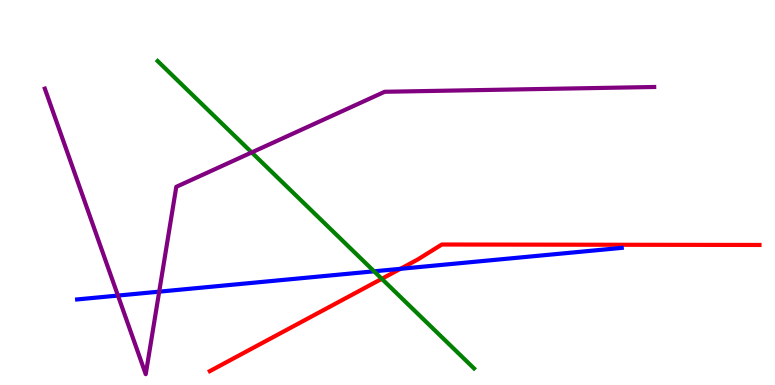[{'lines': ['blue', 'red'], 'intersections': [{'x': 5.17, 'y': 3.02}]}, {'lines': ['green', 'red'], 'intersections': [{'x': 4.93, 'y': 2.76}]}, {'lines': ['purple', 'red'], 'intersections': []}, {'lines': ['blue', 'green'], 'intersections': [{'x': 4.83, 'y': 2.95}]}, {'lines': ['blue', 'purple'], 'intersections': [{'x': 1.52, 'y': 2.32}, {'x': 2.05, 'y': 2.42}]}, {'lines': ['green', 'purple'], 'intersections': [{'x': 3.25, 'y': 6.04}]}]